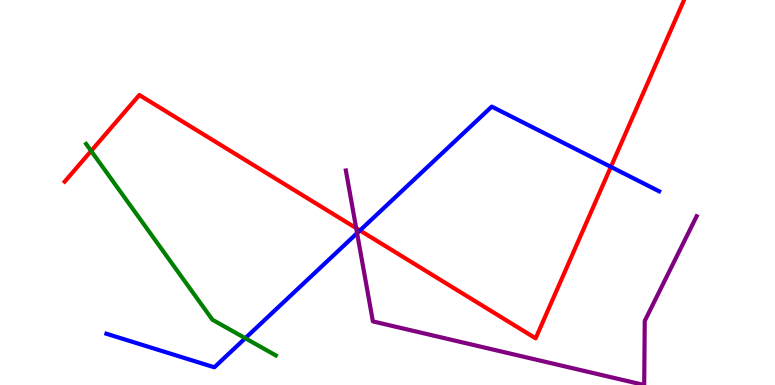[{'lines': ['blue', 'red'], 'intersections': [{'x': 4.64, 'y': 4.01}, {'x': 7.88, 'y': 5.67}]}, {'lines': ['green', 'red'], 'intersections': [{'x': 1.18, 'y': 6.08}]}, {'lines': ['purple', 'red'], 'intersections': [{'x': 4.6, 'y': 4.07}]}, {'lines': ['blue', 'green'], 'intersections': [{'x': 3.16, 'y': 1.22}]}, {'lines': ['blue', 'purple'], 'intersections': [{'x': 4.61, 'y': 3.94}]}, {'lines': ['green', 'purple'], 'intersections': []}]